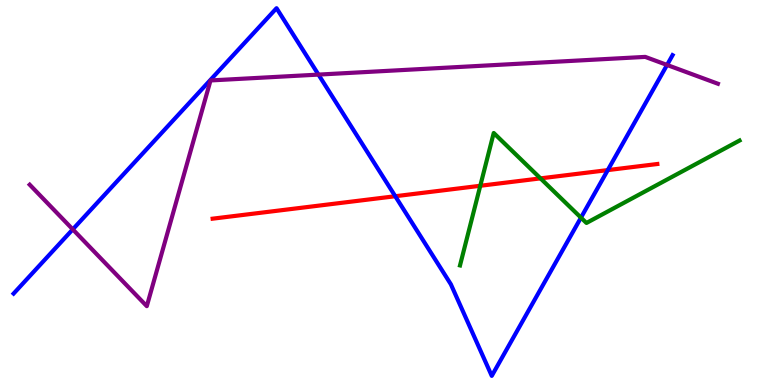[{'lines': ['blue', 'red'], 'intersections': [{'x': 5.1, 'y': 4.9}, {'x': 7.84, 'y': 5.58}]}, {'lines': ['green', 'red'], 'intersections': [{'x': 6.2, 'y': 5.17}, {'x': 6.97, 'y': 5.37}]}, {'lines': ['purple', 'red'], 'intersections': []}, {'lines': ['blue', 'green'], 'intersections': [{'x': 7.5, 'y': 4.35}]}, {'lines': ['blue', 'purple'], 'intersections': [{'x': 0.939, 'y': 4.04}, {'x': 4.11, 'y': 8.06}, {'x': 8.61, 'y': 8.31}]}, {'lines': ['green', 'purple'], 'intersections': []}]